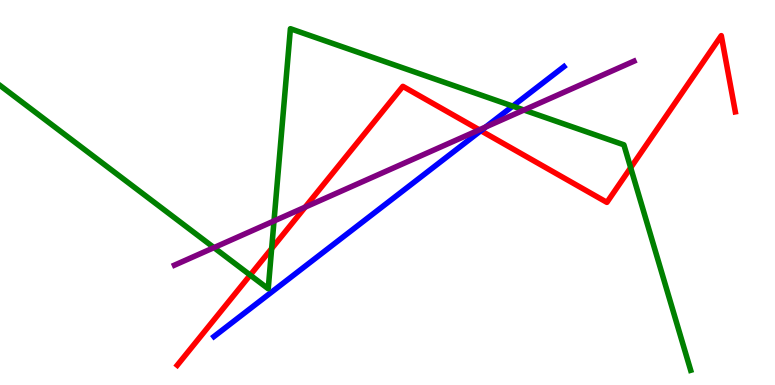[{'lines': ['blue', 'red'], 'intersections': [{'x': 6.2, 'y': 6.6}]}, {'lines': ['green', 'red'], 'intersections': [{'x': 3.23, 'y': 2.85}, {'x': 3.51, 'y': 3.54}, {'x': 8.14, 'y': 5.64}]}, {'lines': ['purple', 'red'], 'intersections': [{'x': 3.94, 'y': 4.62}, {'x': 6.18, 'y': 6.63}]}, {'lines': ['blue', 'green'], 'intersections': [{'x': 6.62, 'y': 7.24}]}, {'lines': ['blue', 'purple'], 'intersections': [{'x': 6.27, 'y': 6.7}]}, {'lines': ['green', 'purple'], 'intersections': [{'x': 2.76, 'y': 3.57}, {'x': 3.54, 'y': 4.26}, {'x': 6.76, 'y': 7.14}]}]